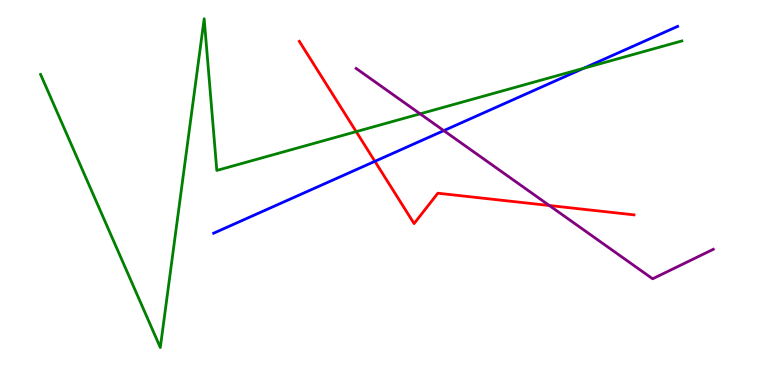[{'lines': ['blue', 'red'], 'intersections': [{'x': 4.84, 'y': 5.81}]}, {'lines': ['green', 'red'], 'intersections': [{'x': 4.6, 'y': 6.58}]}, {'lines': ['purple', 'red'], 'intersections': [{'x': 7.09, 'y': 4.66}]}, {'lines': ['blue', 'green'], 'intersections': [{'x': 7.53, 'y': 8.23}]}, {'lines': ['blue', 'purple'], 'intersections': [{'x': 5.73, 'y': 6.61}]}, {'lines': ['green', 'purple'], 'intersections': [{'x': 5.42, 'y': 7.04}]}]